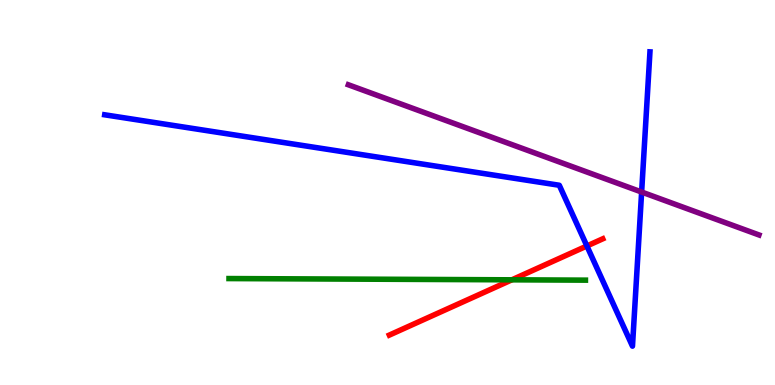[{'lines': ['blue', 'red'], 'intersections': [{'x': 7.57, 'y': 3.61}]}, {'lines': ['green', 'red'], 'intersections': [{'x': 6.6, 'y': 2.73}]}, {'lines': ['purple', 'red'], 'intersections': []}, {'lines': ['blue', 'green'], 'intersections': []}, {'lines': ['blue', 'purple'], 'intersections': [{'x': 8.28, 'y': 5.01}]}, {'lines': ['green', 'purple'], 'intersections': []}]